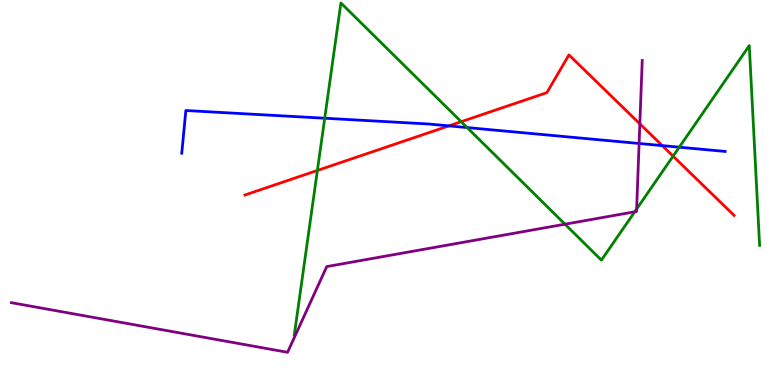[{'lines': ['blue', 'red'], 'intersections': [{'x': 5.79, 'y': 6.73}, {'x': 8.55, 'y': 6.22}]}, {'lines': ['green', 'red'], 'intersections': [{'x': 4.1, 'y': 5.57}, {'x': 5.95, 'y': 6.84}, {'x': 8.69, 'y': 5.94}]}, {'lines': ['purple', 'red'], 'intersections': [{'x': 8.26, 'y': 6.78}]}, {'lines': ['blue', 'green'], 'intersections': [{'x': 4.19, 'y': 6.93}, {'x': 6.03, 'y': 6.69}, {'x': 8.76, 'y': 6.18}]}, {'lines': ['blue', 'purple'], 'intersections': [{'x': 8.25, 'y': 6.27}]}, {'lines': ['green', 'purple'], 'intersections': [{'x': 7.29, 'y': 4.18}, {'x': 8.19, 'y': 4.5}, {'x': 8.21, 'y': 4.57}]}]